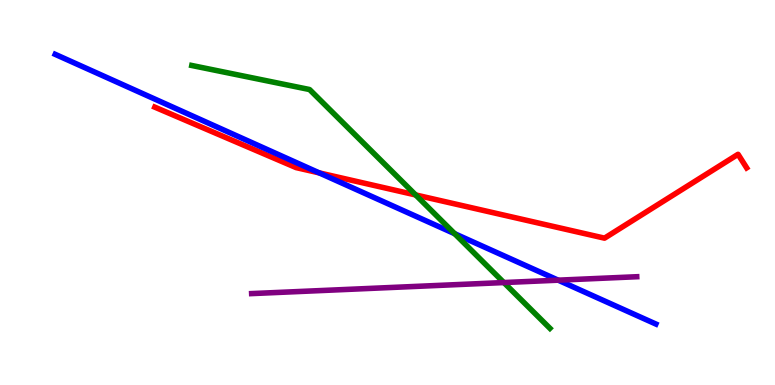[{'lines': ['blue', 'red'], 'intersections': [{'x': 4.12, 'y': 5.51}]}, {'lines': ['green', 'red'], 'intersections': [{'x': 5.36, 'y': 4.94}]}, {'lines': ['purple', 'red'], 'intersections': []}, {'lines': ['blue', 'green'], 'intersections': [{'x': 5.87, 'y': 3.93}]}, {'lines': ['blue', 'purple'], 'intersections': [{'x': 7.2, 'y': 2.72}]}, {'lines': ['green', 'purple'], 'intersections': [{'x': 6.5, 'y': 2.66}]}]